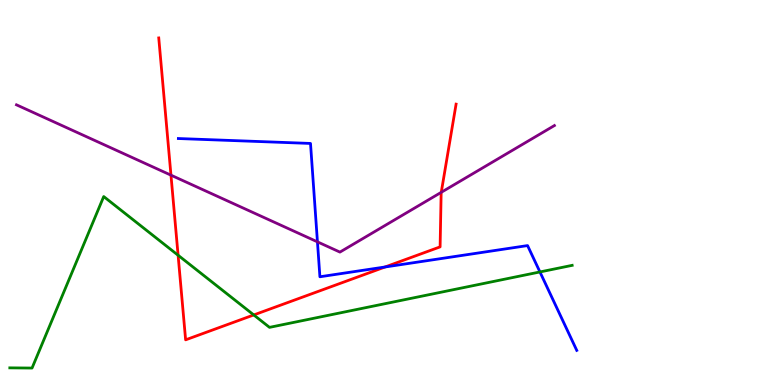[{'lines': ['blue', 'red'], 'intersections': [{'x': 4.97, 'y': 3.07}]}, {'lines': ['green', 'red'], 'intersections': [{'x': 2.3, 'y': 3.37}, {'x': 3.27, 'y': 1.82}]}, {'lines': ['purple', 'red'], 'intersections': [{'x': 2.21, 'y': 5.45}, {'x': 5.69, 'y': 5.0}]}, {'lines': ['blue', 'green'], 'intersections': [{'x': 6.97, 'y': 2.94}]}, {'lines': ['blue', 'purple'], 'intersections': [{'x': 4.1, 'y': 3.72}]}, {'lines': ['green', 'purple'], 'intersections': []}]